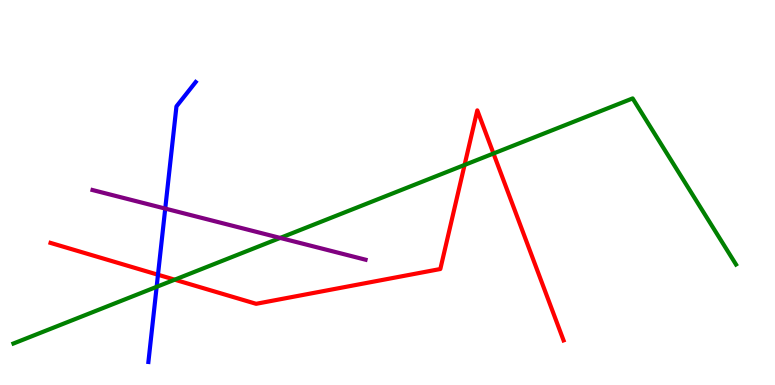[{'lines': ['blue', 'red'], 'intersections': [{'x': 2.04, 'y': 2.86}]}, {'lines': ['green', 'red'], 'intersections': [{'x': 2.25, 'y': 2.74}, {'x': 5.99, 'y': 5.72}, {'x': 6.37, 'y': 6.01}]}, {'lines': ['purple', 'red'], 'intersections': []}, {'lines': ['blue', 'green'], 'intersections': [{'x': 2.02, 'y': 2.55}]}, {'lines': ['blue', 'purple'], 'intersections': [{'x': 2.13, 'y': 4.58}]}, {'lines': ['green', 'purple'], 'intersections': [{'x': 3.62, 'y': 3.82}]}]